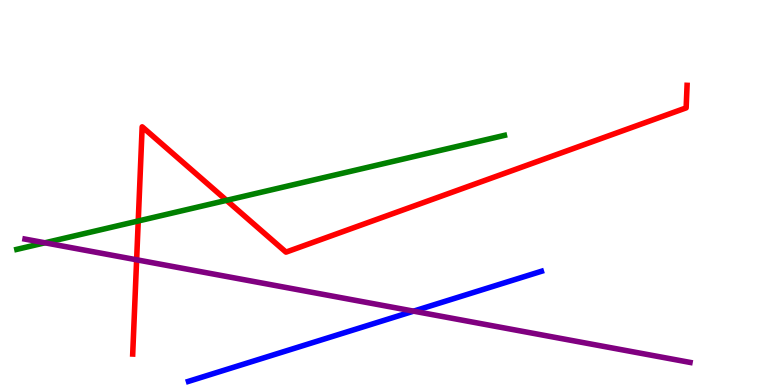[{'lines': ['blue', 'red'], 'intersections': []}, {'lines': ['green', 'red'], 'intersections': [{'x': 1.78, 'y': 4.26}, {'x': 2.92, 'y': 4.8}]}, {'lines': ['purple', 'red'], 'intersections': [{'x': 1.76, 'y': 3.25}]}, {'lines': ['blue', 'green'], 'intersections': []}, {'lines': ['blue', 'purple'], 'intersections': [{'x': 5.34, 'y': 1.92}]}, {'lines': ['green', 'purple'], 'intersections': [{'x': 0.58, 'y': 3.69}]}]